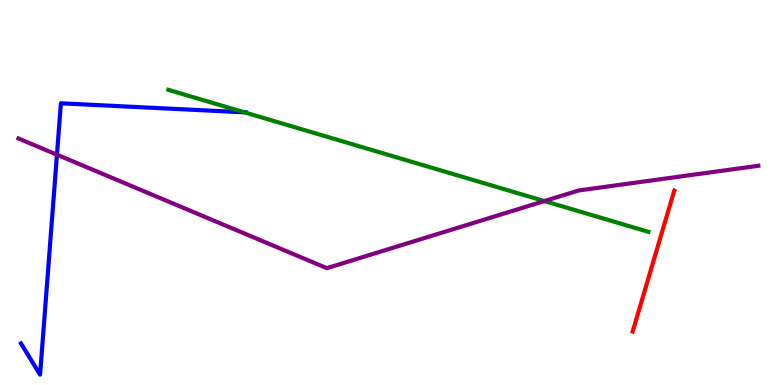[{'lines': ['blue', 'red'], 'intersections': []}, {'lines': ['green', 'red'], 'intersections': []}, {'lines': ['purple', 'red'], 'intersections': []}, {'lines': ['blue', 'green'], 'intersections': [{'x': 3.15, 'y': 7.08}]}, {'lines': ['blue', 'purple'], 'intersections': [{'x': 0.735, 'y': 5.98}]}, {'lines': ['green', 'purple'], 'intersections': [{'x': 7.02, 'y': 4.78}]}]